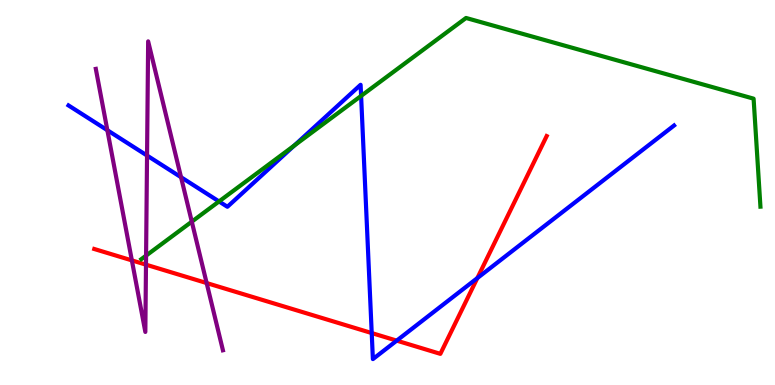[{'lines': ['blue', 'red'], 'intersections': [{'x': 4.8, 'y': 1.35}, {'x': 5.12, 'y': 1.15}, {'x': 6.16, 'y': 2.78}]}, {'lines': ['green', 'red'], 'intersections': []}, {'lines': ['purple', 'red'], 'intersections': [{'x': 1.7, 'y': 3.24}, {'x': 1.88, 'y': 3.13}, {'x': 2.67, 'y': 2.65}]}, {'lines': ['blue', 'green'], 'intersections': [{'x': 2.83, 'y': 4.77}, {'x': 3.8, 'y': 6.22}, {'x': 4.66, 'y': 7.51}]}, {'lines': ['blue', 'purple'], 'intersections': [{'x': 1.39, 'y': 6.62}, {'x': 1.9, 'y': 5.96}, {'x': 2.34, 'y': 5.4}]}, {'lines': ['green', 'purple'], 'intersections': [{'x': 1.88, 'y': 3.36}, {'x': 2.47, 'y': 4.24}]}]